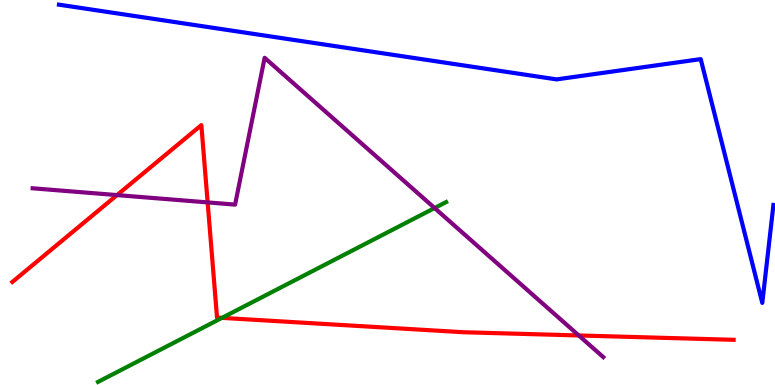[{'lines': ['blue', 'red'], 'intersections': []}, {'lines': ['green', 'red'], 'intersections': [{'x': 2.86, 'y': 1.74}]}, {'lines': ['purple', 'red'], 'intersections': [{'x': 1.51, 'y': 4.93}, {'x': 2.68, 'y': 4.74}, {'x': 7.47, 'y': 1.29}]}, {'lines': ['blue', 'green'], 'intersections': []}, {'lines': ['blue', 'purple'], 'intersections': []}, {'lines': ['green', 'purple'], 'intersections': [{'x': 5.61, 'y': 4.6}]}]